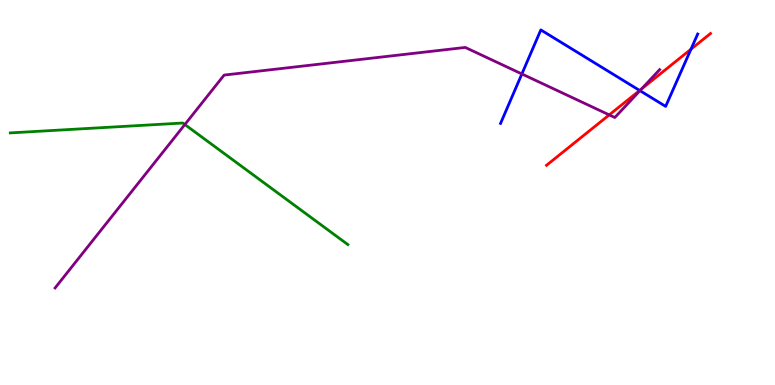[{'lines': ['blue', 'red'], 'intersections': [{'x': 8.25, 'y': 7.65}, {'x': 8.92, 'y': 8.72}]}, {'lines': ['green', 'red'], 'intersections': []}, {'lines': ['purple', 'red'], 'intersections': [{'x': 7.86, 'y': 7.02}, {'x': 8.28, 'y': 7.69}]}, {'lines': ['blue', 'green'], 'intersections': []}, {'lines': ['blue', 'purple'], 'intersections': [{'x': 6.73, 'y': 8.08}, {'x': 8.26, 'y': 7.65}]}, {'lines': ['green', 'purple'], 'intersections': [{'x': 2.39, 'y': 6.77}]}]